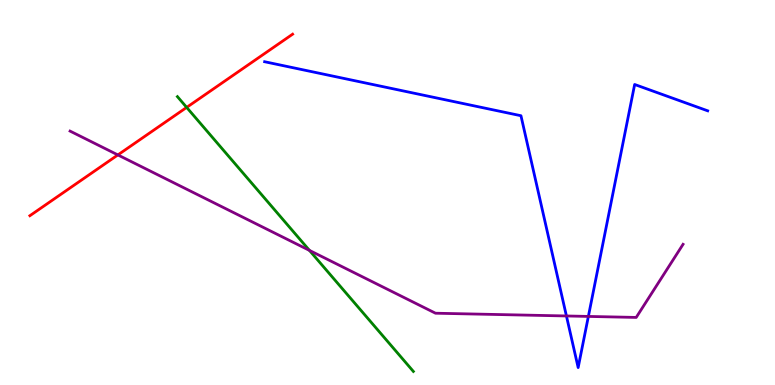[{'lines': ['blue', 'red'], 'intersections': []}, {'lines': ['green', 'red'], 'intersections': [{'x': 2.41, 'y': 7.21}]}, {'lines': ['purple', 'red'], 'intersections': [{'x': 1.52, 'y': 5.98}]}, {'lines': ['blue', 'green'], 'intersections': []}, {'lines': ['blue', 'purple'], 'intersections': [{'x': 7.31, 'y': 1.79}, {'x': 7.59, 'y': 1.78}]}, {'lines': ['green', 'purple'], 'intersections': [{'x': 3.99, 'y': 3.5}]}]